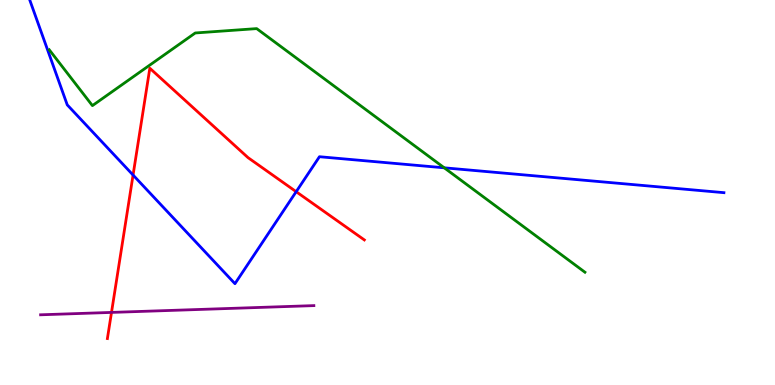[{'lines': ['blue', 'red'], 'intersections': [{'x': 1.72, 'y': 5.45}, {'x': 3.82, 'y': 5.02}]}, {'lines': ['green', 'red'], 'intersections': []}, {'lines': ['purple', 'red'], 'intersections': [{'x': 1.44, 'y': 1.89}]}, {'lines': ['blue', 'green'], 'intersections': [{'x': 5.73, 'y': 5.64}]}, {'lines': ['blue', 'purple'], 'intersections': []}, {'lines': ['green', 'purple'], 'intersections': []}]